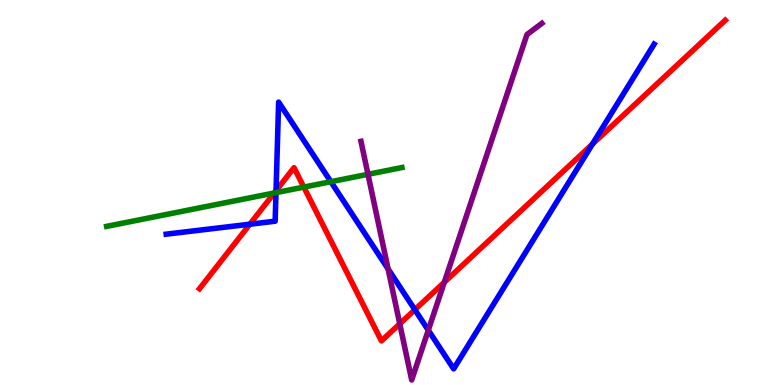[{'lines': ['blue', 'red'], 'intersections': [{'x': 3.22, 'y': 4.18}, {'x': 3.56, 'y': 5.05}, {'x': 5.35, 'y': 1.96}, {'x': 7.64, 'y': 6.26}]}, {'lines': ['green', 'red'], 'intersections': [{'x': 3.54, 'y': 4.99}, {'x': 3.92, 'y': 5.14}]}, {'lines': ['purple', 'red'], 'intersections': [{'x': 5.16, 'y': 1.59}, {'x': 5.73, 'y': 2.67}]}, {'lines': ['blue', 'green'], 'intersections': [{'x': 3.56, 'y': 5.0}, {'x': 4.27, 'y': 5.28}]}, {'lines': ['blue', 'purple'], 'intersections': [{'x': 5.01, 'y': 3.01}, {'x': 5.53, 'y': 1.42}]}, {'lines': ['green', 'purple'], 'intersections': [{'x': 4.75, 'y': 5.47}]}]